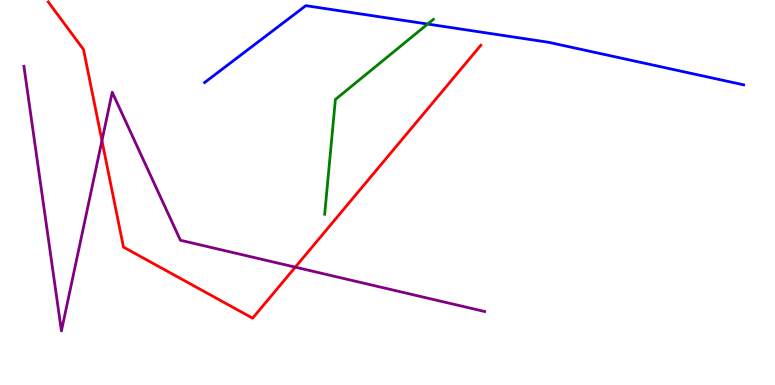[{'lines': ['blue', 'red'], 'intersections': []}, {'lines': ['green', 'red'], 'intersections': []}, {'lines': ['purple', 'red'], 'intersections': [{'x': 1.32, 'y': 6.35}, {'x': 3.81, 'y': 3.06}]}, {'lines': ['blue', 'green'], 'intersections': [{'x': 5.52, 'y': 9.38}]}, {'lines': ['blue', 'purple'], 'intersections': []}, {'lines': ['green', 'purple'], 'intersections': []}]